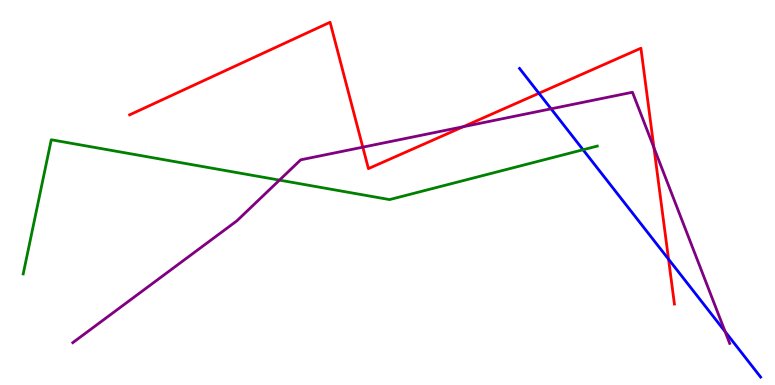[{'lines': ['blue', 'red'], 'intersections': [{'x': 6.95, 'y': 7.58}, {'x': 8.63, 'y': 3.27}]}, {'lines': ['green', 'red'], 'intersections': []}, {'lines': ['purple', 'red'], 'intersections': [{'x': 4.68, 'y': 6.18}, {'x': 5.98, 'y': 6.71}, {'x': 8.44, 'y': 6.16}]}, {'lines': ['blue', 'green'], 'intersections': [{'x': 7.52, 'y': 6.11}]}, {'lines': ['blue', 'purple'], 'intersections': [{'x': 7.11, 'y': 7.17}, {'x': 9.36, 'y': 1.39}]}, {'lines': ['green', 'purple'], 'intersections': [{'x': 3.61, 'y': 5.32}]}]